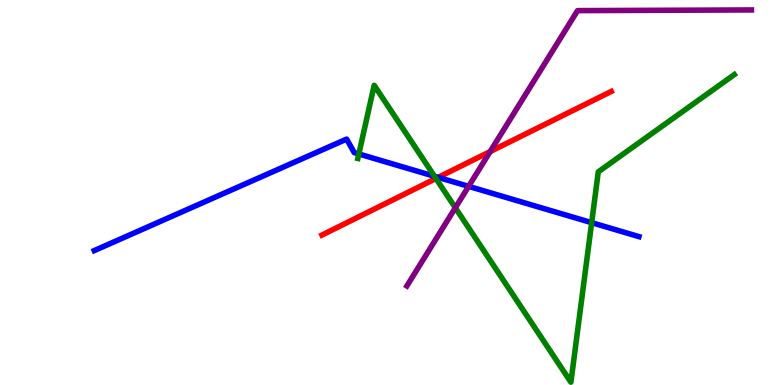[{'lines': ['blue', 'red'], 'intersections': [{'x': 5.65, 'y': 5.39}]}, {'lines': ['green', 'red'], 'intersections': [{'x': 5.63, 'y': 5.36}]}, {'lines': ['purple', 'red'], 'intersections': [{'x': 6.32, 'y': 6.06}]}, {'lines': ['blue', 'green'], 'intersections': [{'x': 4.63, 'y': 6.0}, {'x': 5.61, 'y': 5.42}, {'x': 7.63, 'y': 4.22}]}, {'lines': ['blue', 'purple'], 'intersections': [{'x': 6.05, 'y': 5.16}]}, {'lines': ['green', 'purple'], 'intersections': [{'x': 5.88, 'y': 4.6}]}]